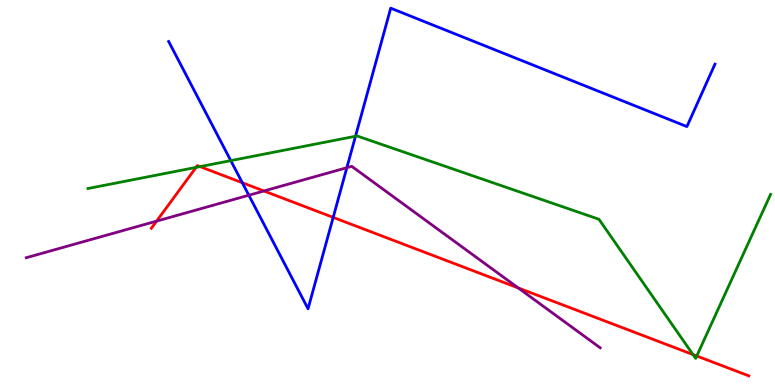[{'lines': ['blue', 'red'], 'intersections': [{'x': 3.13, 'y': 5.25}, {'x': 4.3, 'y': 4.35}]}, {'lines': ['green', 'red'], 'intersections': [{'x': 2.53, 'y': 5.65}, {'x': 2.58, 'y': 5.67}, {'x': 8.94, 'y': 0.791}, {'x': 8.99, 'y': 0.753}]}, {'lines': ['purple', 'red'], 'intersections': [{'x': 2.02, 'y': 4.26}, {'x': 3.41, 'y': 5.04}, {'x': 6.69, 'y': 2.52}]}, {'lines': ['blue', 'green'], 'intersections': [{'x': 2.98, 'y': 5.83}, {'x': 4.59, 'y': 6.46}]}, {'lines': ['blue', 'purple'], 'intersections': [{'x': 3.21, 'y': 4.93}, {'x': 4.48, 'y': 5.64}]}, {'lines': ['green', 'purple'], 'intersections': []}]